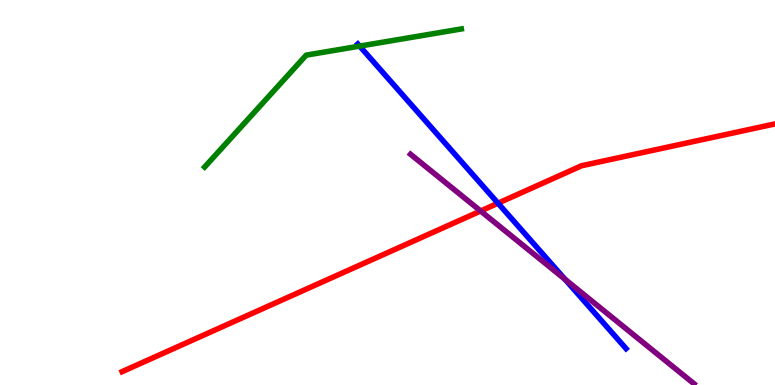[{'lines': ['blue', 'red'], 'intersections': [{'x': 6.43, 'y': 4.72}]}, {'lines': ['green', 'red'], 'intersections': []}, {'lines': ['purple', 'red'], 'intersections': [{'x': 6.2, 'y': 4.52}]}, {'lines': ['blue', 'green'], 'intersections': [{'x': 4.64, 'y': 8.8}]}, {'lines': ['blue', 'purple'], 'intersections': [{'x': 7.29, 'y': 2.74}]}, {'lines': ['green', 'purple'], 'intersections': []}]